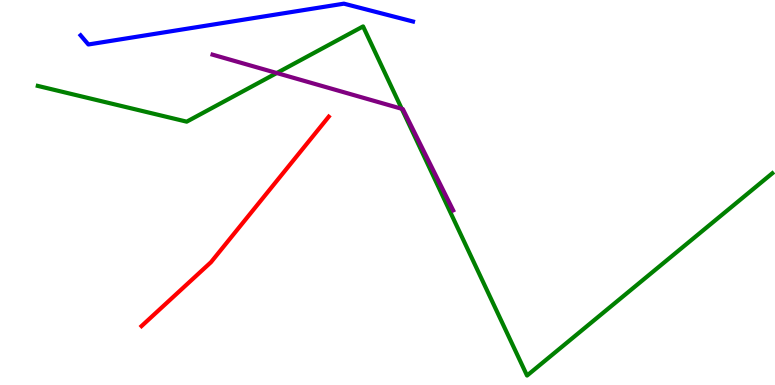[{'lines': ['blue', 'red'], 'intersections': []}, {'lines': ['green', 'red'], 'intersections': []}, {'lines': ['purple', 'red'], 'intersections': []}, {'lines': ['blue', 'green'], 'intersections': []}, {'lines': ['blue', 'purple'], 'intersections': []}, {'lines': ['green', 'purple'], 'intersections': [{'x': 3.57, 'y': 8.1}, {'x': 5.18, 'y': 7.17}]}]